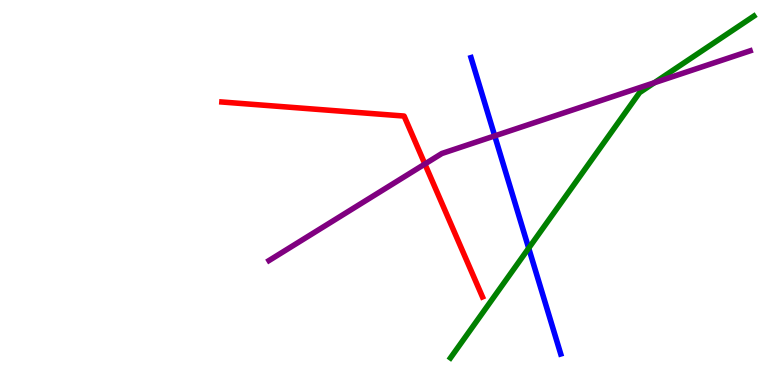[{'lines': ['blue', 'red'], 'intersections': []}, {'lines': ['green', 'red'], 'intersections': []}, {'lines': ['purple', 'red'], 'intersections': [{'x': 5.48, 'y': 5.74}]}, {'lines': ['blue', 'green'], 'intersections': [{'x': 6.82, 'y': 3.55}]}, {'lines': ['blue', 'purple'], 'intersections': [{'x': 6.38, 'y': 6.47}]}, {'lines': ['green', 'purple'], 'intersections': [{'x': 8.44, 'y': 7.85}]}]